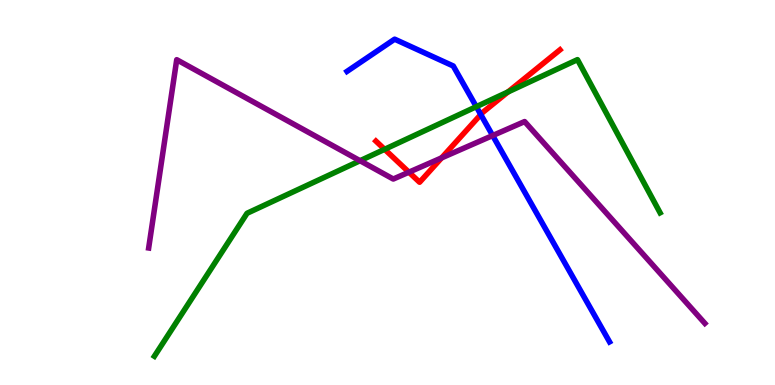[{'lines': ['blue', 'red'], 'intersections': [{'x': 6.2, 'y': 7.02}]}, {'lines': ['green', 'red'], 'intersections': [{'x': 4.96, 'y': 6.12}, {'x': 6.55, 'y': 7.61}]}, {'lines': ['purple', 'red'], 'intersections': [{'x': 5.28, 'y': 5.53}, {'x': 5.7, 'y': 5.9}]}, {'lines': ['blue', 'green'], 'intersections': [{'x': 6.15, 'y': 7.23}]}, {'lines': ['blue', 'purple'], 'intersections': [{'x': 6.36, 'y': 6.48}]}, {'lines': ['green', 'purple'], 'intersections': [{'x': 4.65, 'y': 5.83}]}]